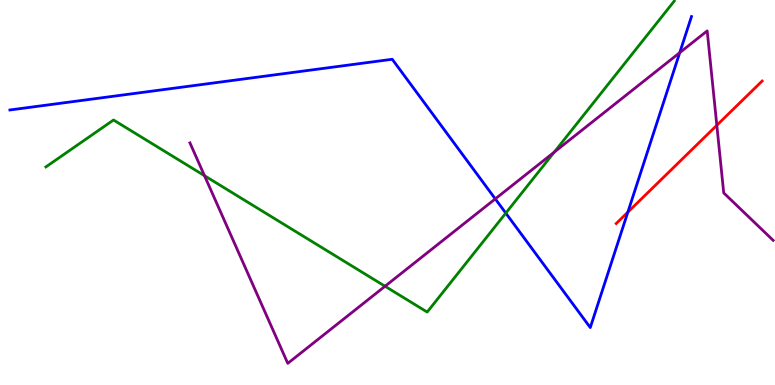[{'lines': ['blue', 'red'], 'intersections': [{'x': 8.1, 'y': 4.49}]}, {'lines': ['green', 'red'], 'intersections': []}, {'lines': ['purple', 'red'], 'intersections': [{'x': 9.25, 'y': 6.75}]}, {'lines': ['blue', 'green'], 'intersections': [{'x': 6.53, 'y': 4.46}]}, {'lines': ['blue', 'purple'], 'intersections': [{'x': 6.39, 'y': 4.83}, {'x': 8.77, 'y': 8.63}]}, {'lines': ['green', 'purple'], 'intersections': [{'x': 2.64, 'y': 5.44}, {'x': 4.97, 'y': 2.56}, {'x': 7.15, 'y': 6.05}]}]